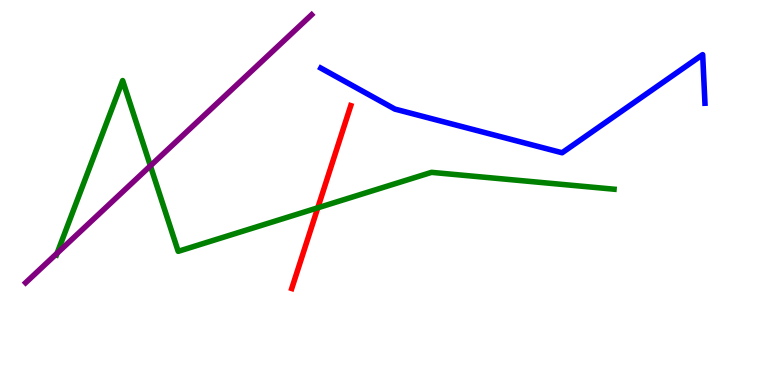[{'lines': ['blue', 'red'], 'intersections': []}, {'lines': ['green', 'red'], 'intersections': [{'x': 4.1, 'y': 4.6}]}, {'lines': ['purple', 'red'], 'intersections': []}, {'lines': ['blue', 'green'], 'intersections': []}, {'lines': ['blue', 'purple'], 'intersections': []}, {'lines': ['green', 'purple'], 'intersections': [{'x': 0.737, 'y': 3.42}, {'x': 1.94, 'y': 5.69}]}]